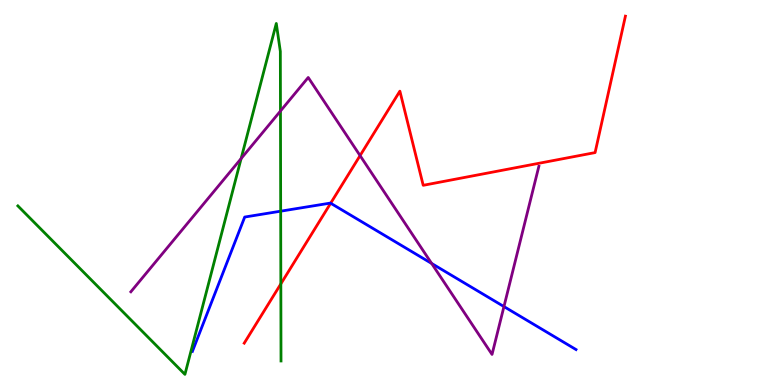[{'lines': ['blue', 'red'], 'intersections': [{'x': 4.27, 'y': 4.72}]}, {'lines': ['green', 'red'], 'intersections': [{'x': 3.62, 'y': 2.63}]}, {'lines': ['purple', 'red'], 'intersections': [{'x': 4.65, 'y': 5.96}]}, {'lines': ['blue', 'green'], 'intersections': [{'x': 3.62, 'y': 4.51}]}, {'lines': ['blue', 'purple'], 'intersections': [{'x': 5.57, 'y': 3.16}, {'x': 6.5, 'y': 2.04}]}, {'lines': ['green', 'purple'], 'intersections': [{'x': 3.11, 'y': 5.88}, {'x': 3.62, 'y': 7.12}]}]